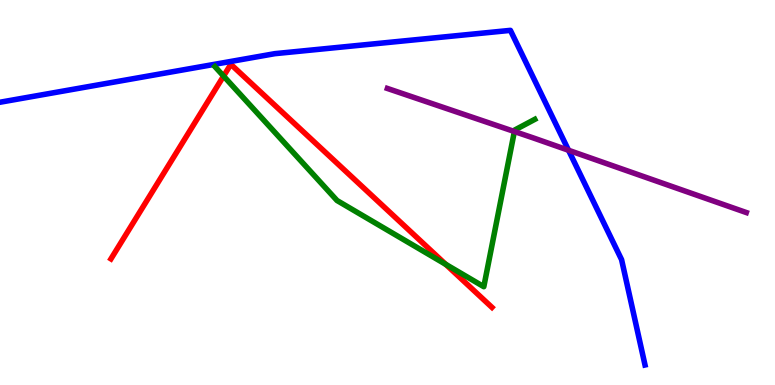[{'lines': ['blue', 'red'], 'intersections': []}, {'lines': ['green', 'red'], 'intersections': [{'x': 2.88, 'y': 8.02}, {'x': 5.75, 'y': 3.13}]}, {'lines': ['purple', 'red'], 'intersections': []}, {'lines': ['blue', 'green'], 'intersections': []}, {'lines': ['blue', 'purple'], 'intersections': [{'x': 7.34, 'y': 6.1}]}, {'lines': ['green', 'purple'], 'intersections': [{'x': 6.64, 'y': 6.58}]}]